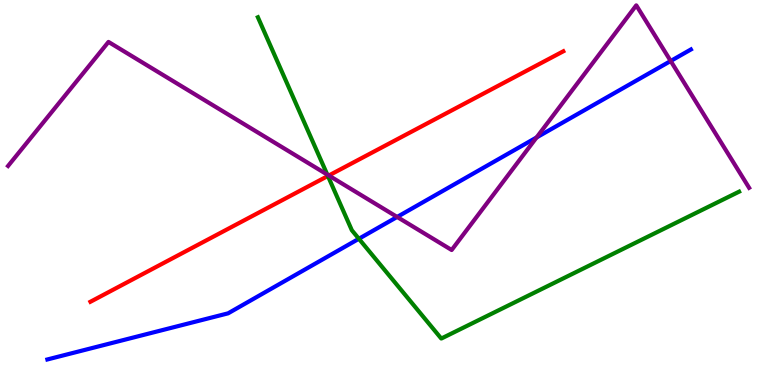[{'lines': ['blue', 'red'], 'intersections': []}, {'lines': ['green', 'red'], 'intersections': [{'x': 4.23, 'y': 5.43}]}, {'lines': ['purple', 'red'], 'intersections': [{'x': 4.24, 'y': 5.44}]}, {'lines': ['blue', 'green'], 'intersections': [{'x': 4.63, 'y': 3.8}]}, {'lines': ['blue', 'purple'], 'intersections': [{'x': 5.12, 'y': 4.36}, {'x': 6.92, 'y': 6.43}, {'x': 8.65, 'y': 8.42}]}, {'lines': ['green', 'purple'], 'intersections': [{'x': 4.22, 'y': 5.47}]}]